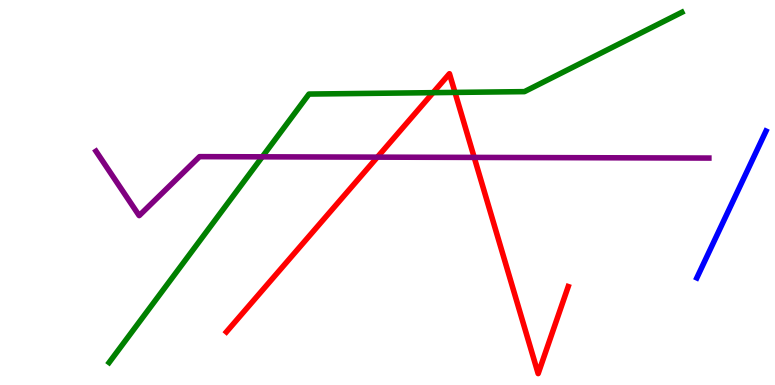[{'lines': ['blue', 'red'], 'intersections': []}, {'lines': ['green', 'red'], 'intersections': [{'x': 5.59, 'y': 7.59}, {'x': 5.87, 'y': 7.6}]}, {'lines': ['purple', 'red'], 'intersections': [{'x': 4.87, 'y': 5.92}, {'x': 6.12, 'y': 5.91}]}, {'lines': ['blue', 'green'], 'intersections': []}, {'lines': ['blue', 'purple'], 'intersections': []}, {'lines': ['green', 'purple'], 'intersections': [{'x': 3.38, 'y': 5.93}]}]